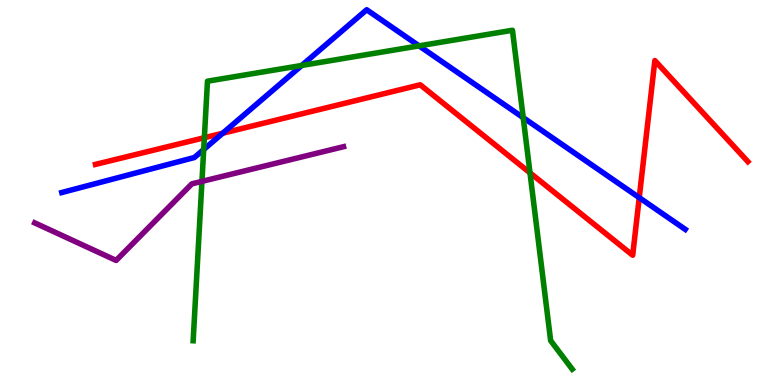[{'lines': ['blue', 'red'], 'intersections': [{'x': 2.87, 'y': 6.54}, {'x': 8.25, 'y': 4.87}]}, {'lines': ['green', 'red'], 'intersections': [{'x': 2.64, 'y': 6.42}, {'x': 6.84, 'y': 5.51}]}, {'lines': ['purple', 'red'], 'intersections': []}, {'lines': ['blue', 'green'], 'intersections': [{'x': 2.63, 'y': 6.12}, {'x': 3.89, 'y': 8.3}, {'x': 5.41, 'y': 8.81}, {'x': 6.75, 'y': 6.94}]}, {'lines': ['blue', 'purple'], 'intersections': []}, {'lines': ['green', 'purple'], 'intersections': [{'x': 2.61, 'y': 5.29}]}]